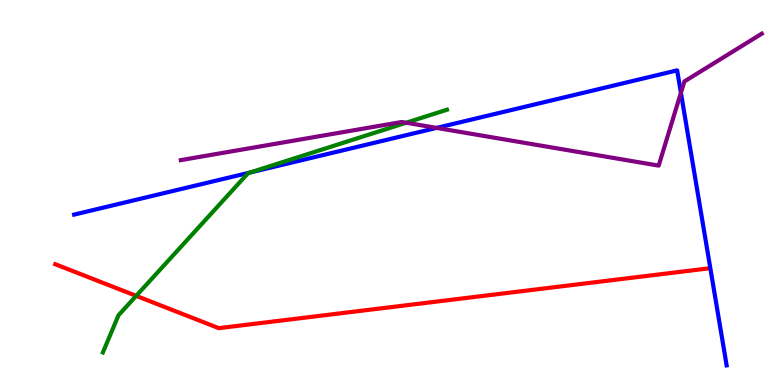[{'lines': ['blue', 'red'], 'intersections': []}, {'lines': ['green', 'red'], 'intersections': [{'x': 1.76, 'y': 2.32}]}, {'lines': ['purple', 'red'], 'intersections': []}, {'lines': ['blue', 'green'], 'intersections': [{'x': 3.22, 'y': 5.52}]}, {'lines': ['blue', 'purple'], 'intersections': [{'x': 5.63, 'y': 6.68}, {'x': 8.79, 'y': 7.59}]}, {'lines': ['green', 'purple'], 'intersections': [{'x': 5.24, 'y': 6.81}]}]